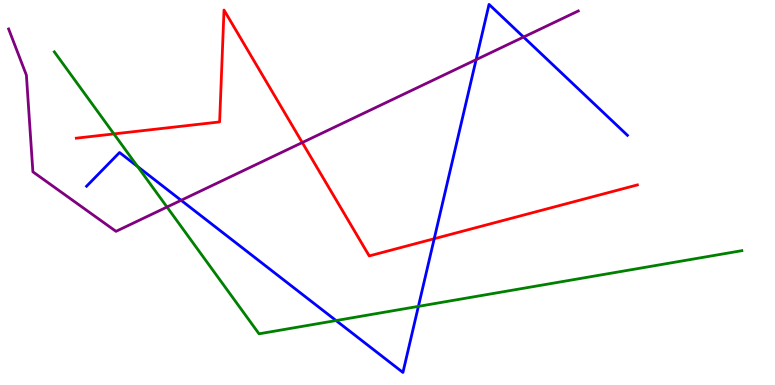[{'lines': ['blue', 'red'], 'intersections': [{'x': 5.6, 'y': 3.8}]}, {'lines': ['green', 'red'], 'intersections': [{'x': 1.47, 'y': 6.52}]}, {'lines': ['purple', 'red'], 'intersections': [{'x': 3.9, 'y': 6.3}]}, {'lines': ['blue', 'green'], 'intersections': [{'x': 1.78, 'y': 5.67}, {'x': 4.34, 'y': 1.67}, {'x': 5.4, 'y': 2.04}]}, {'lines': ['blue', 'purple'], 'intersections': [{'x': 2.34, 'y': 4.8}, {'x': 6.14, 'y': 8.45}, {'x': 6.76, 'y': 9.04}]}, {'lines': ['green', 'purple'], 'intersections': [{'x': 2.15, 'y': 4.62}]}]